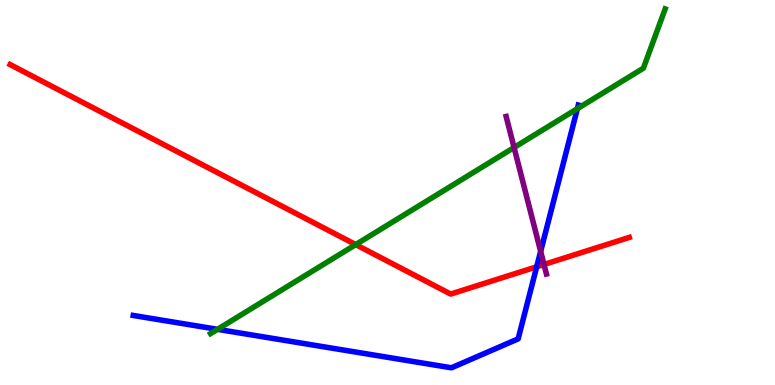[{'lines': ['blue', 'red'], 'intersections': [{'x': 6.93, 'y': 3.07}]}, {'lines': ['green', 'red'], 'intersections': [{'x': 4.59, 'y': 3.65}]}, {'lines': ['purple', 'red'], 'intersections': [{'x': 7.02, 'y': 3.13}]}, {'lines': ['blue', 'green'], 'intersections': [{'x': 2.81, 'y': 1.45}, {'x': 7.45, 'y': 7.18}]}, {'lines': ['blue', 'purple'], 'intersections': [{'x': 6.98, 'y': 3.47}]}, {'lines': ['green', 'purple'], 'intersections': [{'x': 6.63, 'y': 6.17}]}]